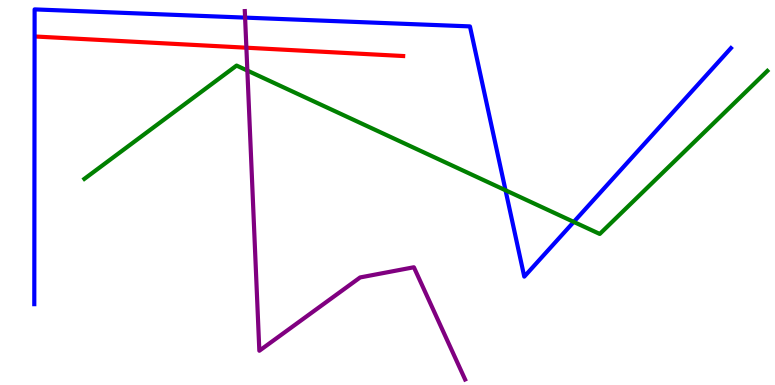[{'lines': ['blue', 'red'], 'intersections': []}, {'lines': ['green', 'red'], 'intersections': []}, {'lines': ['purple', 'red'], 'intersections': [{'x': 3.18, 'y': 8.76}]}, {'lines': ['blue', 'green'], 'intersections': [{'x': 6.52, 'y': 5.06}, {'x': 7.4, 'y': 4.24}]}, {'lines': ['blue', 'purple'], 'intersections': [{'x': 3.16, 'y': 9.54}]}, {'lines': ['green', 'purple'], 'intersections': [{'x': 3.19, 'y': 8.17}]}]